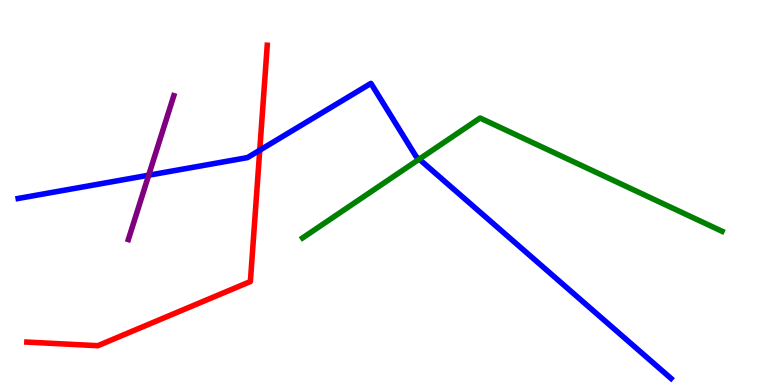[{'lines': ['blue', 'red'], 'intersections': [{'x': 3.35, 'y': 6.1}]}, {'lines': ['green', 'red'], 'intersections': []}, {'lines': ['purple', 'red'], 'intersections': []}, {'lines': ['blue', 'green'], 'intersections': [{'x': 5.41, 'y': 5.87}]}, {'lines': ['blue', 'purple'], 'intersections': [{'x': 1.92, 'y': 5.45}]}, {'lines': ['green', 'purple'], 'intersections': []}]